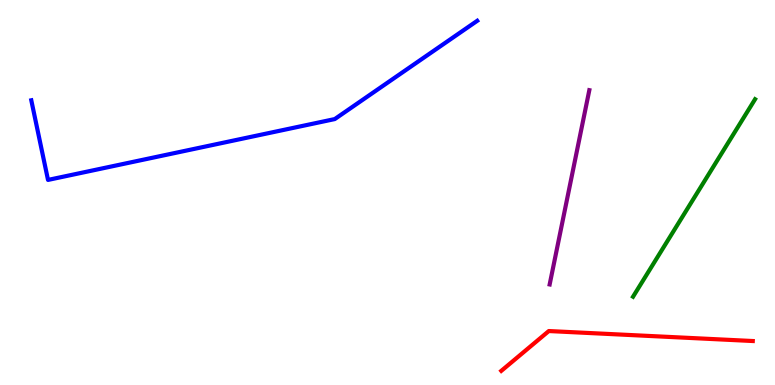[{'lines': ['blue', 'red'], 'intersections': []}, {'lines': ['green', 'red'], 'intersections': []}, {'lines': ['purple', 'red'], 'intersections': []}, {'lines': ['blue', 'green'], 'intersections': []}, {'lines': ['blue', 'purple'], 'intersections': []}, {'lines': ['green', 'purple'], 'intersections': []}]